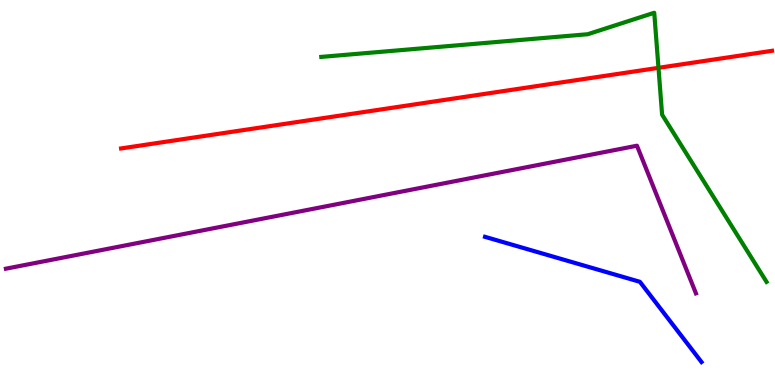[{'lines': ['blue', 'red'], 'intersections': []}, {'lines': ['green', 'red'], 'intersections': [{'x': 8.5, 'y': 8.24}]}, {'lines': ['purple', 'red'], 'intersections': []}, {'lines': ['blue', 'green'], 'intersections': []}, {'lines': ['blue', 'purple'], 'intersections': []}, {'lines': ['green', 'purple'], 'intersections': []}]